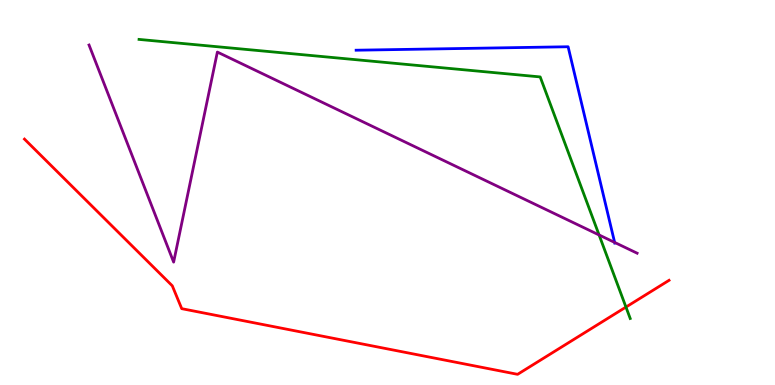[{'lines': ['blue', 'red'], 'intersections': []}, {'lines': ['green', 'red'], 'intersections': [{'x': 8.08, 'y': 2.02}]}, {'lines': ['purple', 'red'], 'intersections': []}, {'lines': ['blue', 'green'], 'intersections': []}, {'lines': ['blue', 'purple'], 'intersections': [{'x': 7.93, 'y': 3.7}]}, {'lines': ['green', 'purple'], 'intersections': [{'x': 7.73, 'y': 3.9}]}]